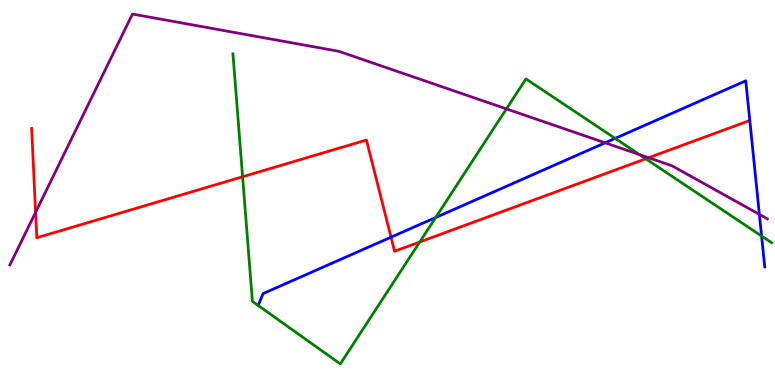[{'lines': ['blue', 'red'], 'intersections': [{'x': 5.05, 'y': 3.84}]}, {'lines': ['green', 'red'], 'intersections': [{'x': 3.13, 'y': 5.41}, {'x': 5.42, 'y': 3.71}, {'x': 8.33, 'y': 5.88}]}, {'lines': ['purple', 'red'], 'intersections': [{'x': 0.459, 'y': 4.48}, {'x': 8.37, 'y': 5.9}]}, {'lines': ['blue', 'green'], 'intersections': [{'x': 5.62, 'y': 4.35}, {'x': 7.94, 'y': 6.41}, {'x': 9.83, 'y': 3.87}]}, {'lines': ['blue', 'purple'], 'intersections': [{'x': 7.81, 'y': 6.29}, {'x': 9.8, 'y': 4.43}]}, {'lines': ['green', 'purple'], 'intersections': [{'x': 6.53, 'y': 7.17}, {'x': 8.25, 'y': 5.98}]}]